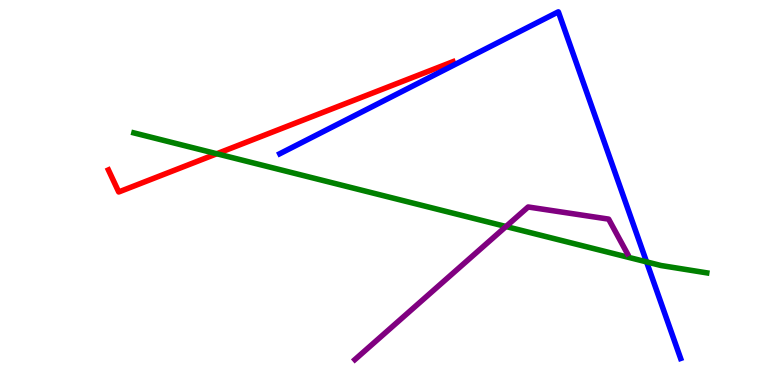[{'lines': ['blue', 'red'], 'intersections': []}, {'lines': ['green', 'red'], 'intersections': [{'x': 2.8, 'y': 6.01}]}, {'lines': ['purple', 'red'], 'intersections': []}, {'lines': ['blue', 'green'], 'intersections': [{'x': 8.34, 'y': 3.2}]}, {'lines': ['blue', 'purple'], 'intersections': []}, {'lines': ['green', 'purple'], 'intersections': [{'x': 6.53, 'y': 4.12}]}]